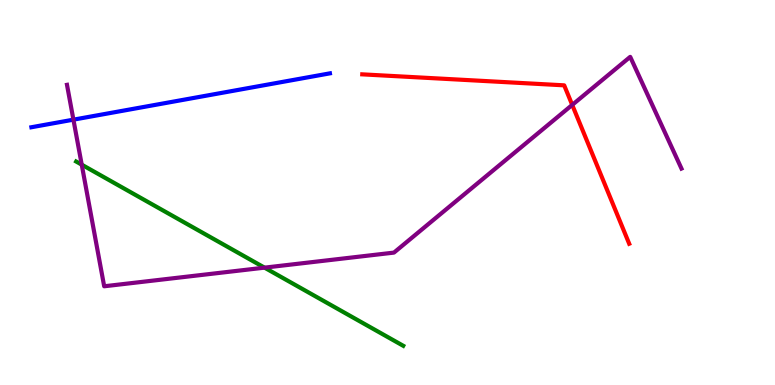[{'lines': ['blue', 'red'], 'intersections': []}, {'lines': ['green', 'red'], 'intersections': []}, {'lines': ['purple', 'red'], 'intersections': [{'x': 7.38, 'y': 7.28}]}, {'lines': ['blue', 'green'], 'intersections': []}, {'lines': ['blue', 'purple'], 'intersections': [{'x': 0.947, 'y': 6.89}]}, {'lines': ['green', 'purple'], 'intersections': [{'x': 1.05, 'y': 5.72}, {'x': 3.41, 'y': 3.05}]}]